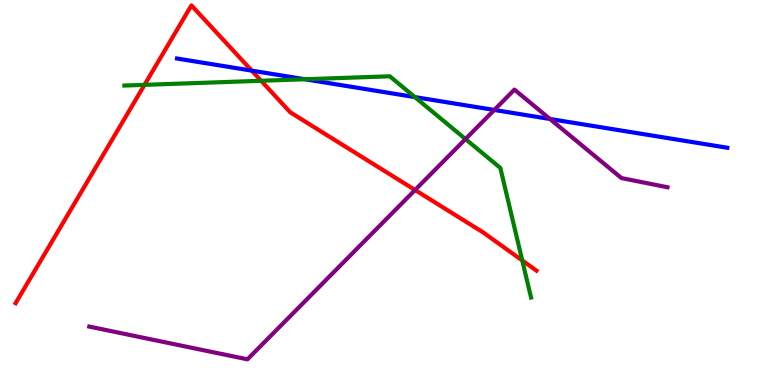[{'lines': ['blue', 'red'], 'intersections': [{'x': 3.25, 'y': 8.17}]}, {'lines': ['green', 'red'], 'intersections': [{'x': 1.86, 'y': 7.8}, {'x': 3.37, 'y': 7.9}, {'x': 6.74, 'y': 3.23}]}, {'lines': ['purple', 'red'], 'intersections': [{'x': 5.36, 'y': 5.06}]}, {'lines': ['blue', 'green'], 'intersections': [{'x': 3.93, 'y': 7.94}, {'x': 5.35, 'y': 7.48}]}, {'lines': ['blue', 'purple'], 'intersections': [{'x': 6.38, 'y': 7.14}, {'x': 7.1, 'y': 6.91}]}, {'lines': ['green', 'purple'], 'intersections': [{'x': 6.01, 'y': 6.39}]}]